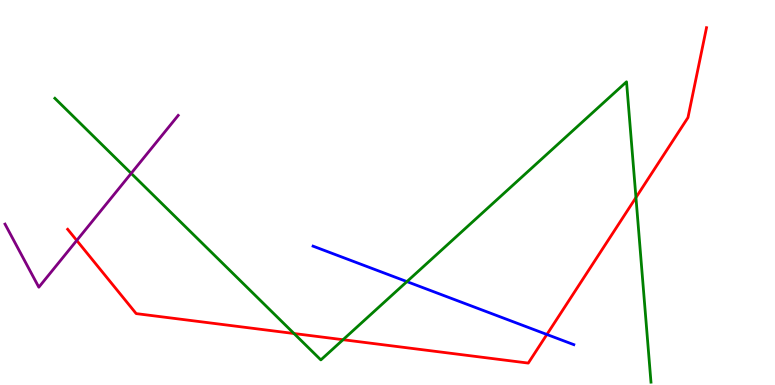[{'lines': ['blue', 'red'], 'intersections': [{'x': 7.06, 'y': 1.31}]}, {'lines': ['green', 'red'], 'intersections': [{'x': 3.79, 'y': 1.34}, {'x': 4.43, 'y': 1.18}, {'x': 8.21, 'y': 4.87}]}, {'lines': ['purple', 'red'], 'intersections': [{'x': 0.99, 'y': 3.75}]}, {'lines': ['blue', 'green'], 'intersections': [{'x': 5.25, 'y': 2.69}]}, {'lines': ['blue', 'purple'], 'intersections': []}, {'lines': ['green', 'purple'], 'intersections': [{'x': 1.69, 'y': 5.5}]}]